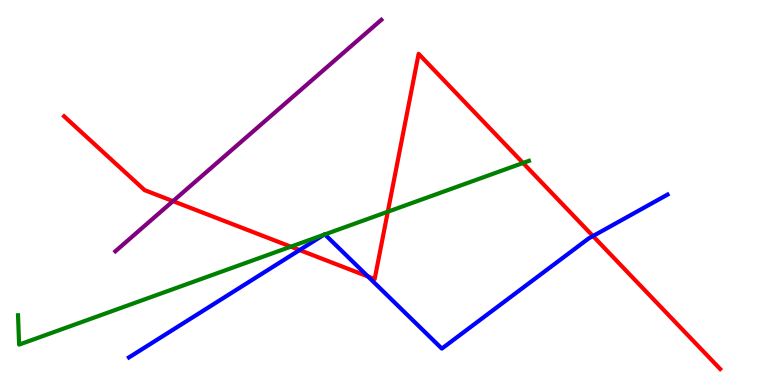[{'lines': ['blue', 'red'], 'intersections': [{'x': 3.87, 'y': 3.51}, {'x': 4.75, 'y': 2.82}, {'x': 7.65, 'y': 3.87}]}, {'lines': ['green', 'red'], 'intersections': [{'x': 3.75, 'y': 3.59}, {'x': 5.0, 'y': 4.5}, {'x': 6.75, 'y': 5.77}]}, {'lines': ['purple', 'red'], 'intersections': [{'x': 2.23, 'y': 4.78}]}, {'lines': ['blue', 'green'], 'intersections': [{'x': 4.18, 'y': 3.9}, {'x': 4.19, 'y': 3.91}]}, {'lines': ['blue', 'purple'], 'intersections': []}, {'lines': ['green', 'purple'], 'intersections': []}]